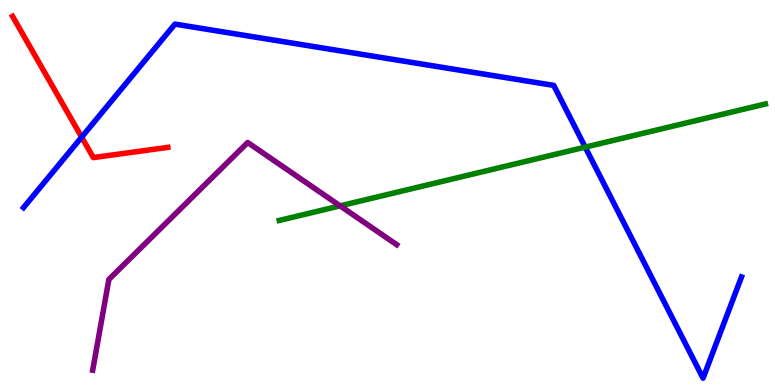[{'lines': ['blue', 'red'], 'intersections': [{'x': 1.05, 'y': 6.44}]}, {'lines': ['green', 'red'], 'intersections': []}, {'lines': ['purple', 'red'], 'intersections': []}, {'lines': ['blue', 'green'], 'intersections': [{'x': 7.55, 'y': 6.18}]}, {'lines': ['blue', 'purple'], 'intersections': []}, {'lines': ['green', 'purple'], 'intersections': [{'x': 4.39, 'y': 4.65}]}]